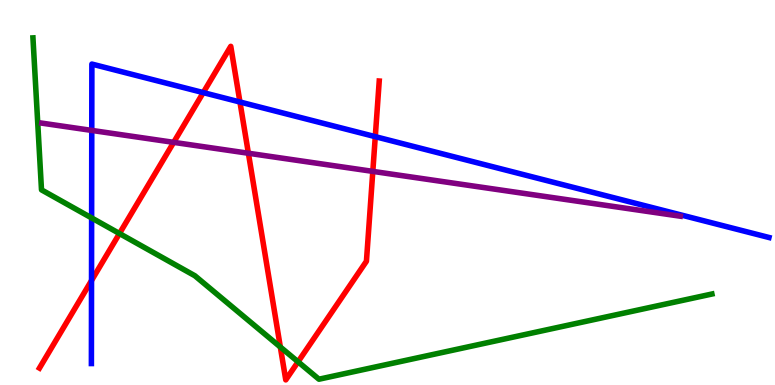[{'lines': ['blue', 'red'], 'intersections': [{'x': 1.18, 'y': 2.71}, {'x': 2.62, 'y': 7.59}, {'x': 3.1, 'y': 7.35}, {'x': 4.84, 'y': 6.45}]}, {'lines': ['green', 'red'], 'intersections': [{'x': 1.54, 'y': 3.93}, {'x': 3.62, 'y': 0.986}, {'x': 3.85, 'y': 0.603}]}, {'lines': ['purple', 'red'], 'intersections': [{'x': 2.24, 'y': 6.3}, {'x': 3.21, 'y': 6.02}, {'x': 4.81, 'y': 5.55}]}, {'lines': ['blue', 'green'], 'intersections': [{'x': 1.18, 'y': 4.34}]}, {'lines': ['blue', 'purple'], 'intersections': [{'x': 1.18, 'y': 6.61}]}, {'lines': ['green', 'purple'], 'intersections': []}]